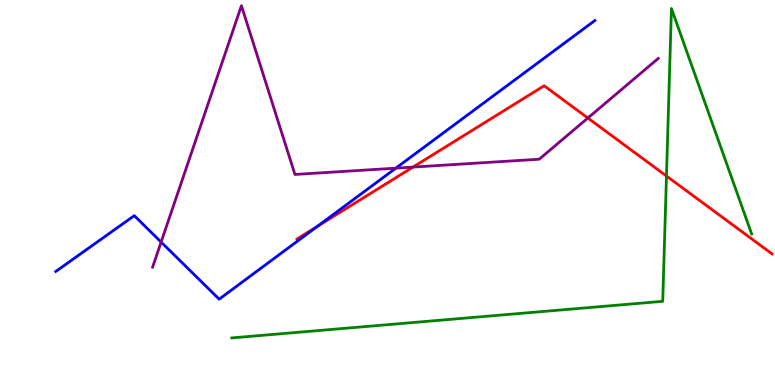[{'lines': ['blue', 'red'], 'intersections': [{'x': 4.09, 'y': 4.12}]}, {'lines': ['green', 'red'], 'intersections': [{'x': 8.6, 'y': 5.43}]}, {'lines': ['purple', 'red'], 'intersections': [{'x': 5.33, 'y': 5.66}, {'x': 7.59, 'y': 6.93}]}, {'lines': ['blue', 'green'], 'intersections': []}, {'lines': ['blue', 'purple'], 'intersections': [{'x': 2.08, 'y': 3.71}, {'x': 5.11, 'y': 5.63}]}, {'lines': ['green', 'purple'], 'intersections': []}]